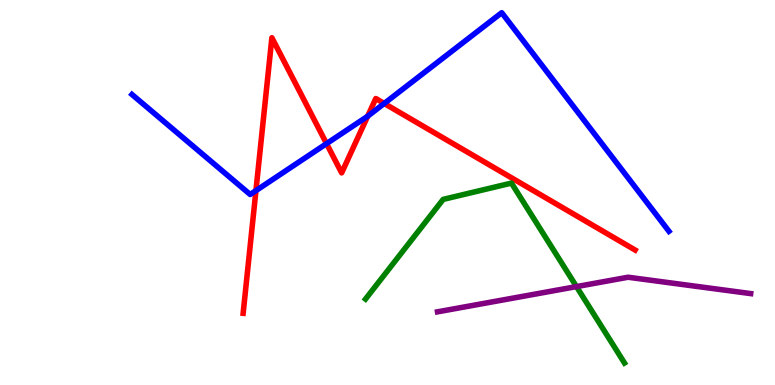[{'lines': ['blue', 'red'], 'intersections': [{'x': 3.3, 'y': 5.05}, {'x': 4.21, 'y': 6.27}, {'x': 4.74, 'y': 6.98}, {'x': 4.96, 'y': 7.31}]}, {'lines': ['green', 'red'], 'intersections': []}, {'lines': ['purple', 'red'], 'intersections': []}, {'lines': ['blue', 'green'], 'intersections': []}, {'lines': ['blue', 'purple'], 'intersections': []}, {'lines': ['green', 'purple'], 'intersections': [{'x': 7.44, 'y': 2.56}]}]